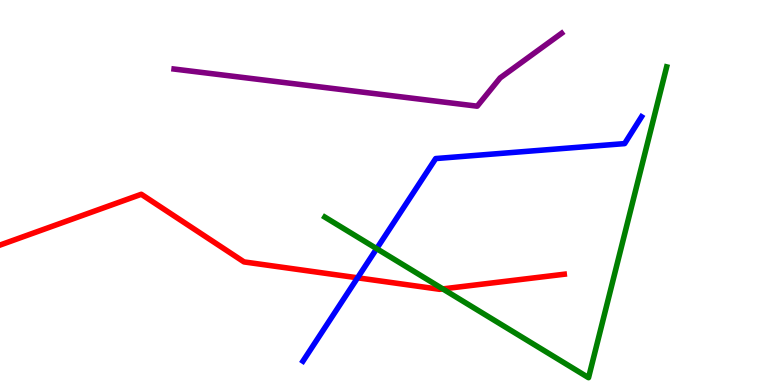[{'lines': ['blue', 'red'], 'intersections': [{'x': 4.61, 'y': 2.78}]}, {'lines': ['green', 'red'], 'intersections': [{'x': 5.71, 'y': 2.5}]}, {'lines': ['purple', 'red'], 'intersections': []}, {'lines': ['blue', 'green'], 'intersections': [{'x': 4.86, 'y': 3.54}]}, {'lines': ['blue', 'purple'], 'intersections': []}, {'lines': ['green', 'purple'], 'intersections': []}]